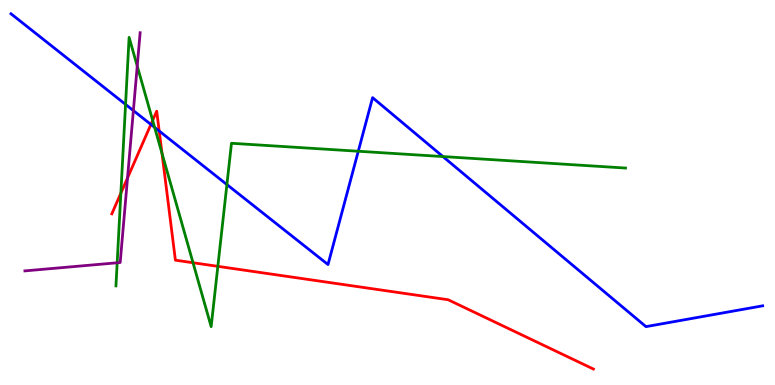[{'lines': ['blue', 'red'], 'intersections': [{'x': 1.95, 'y': 6.77}, {'x': 2.05, 'y': 6.6}]}, {'lines': ['green', 'red'], 'intersections': [{'x': 1.56, 'y': 4.98}, {'x': 1.97, 'y': 6.87}, {'x': 2.09, 'y': 6.02}, {'x': 2.49, 'y': 3.18}, {'x': 2.81, 'y': 3.08}]}, {'lines': ['purple', 'red'], 'intersections': [{'x': 1.65, 'y': 5.38}]}, {'lines': ['blue', 'green'], 'intersections': [{'x': 1.62, 'y': 7.29}, {'x': 2.0, 'y': 6.69}, {'x': 2.93, 'y': 5.21}, {'x': 4.62, 'y': 6.07}, {'x': 5.72, 'y': 5.93}]}, {'lines': ['blue', 'purple'], 'intersections': [{'x': 1.72, 'y': 7.13}]}, {'lines': ['green', 'purple'], 'intersections': [{'x': 1.51, 'y': 3.17}, {'x': 1.77, 'y': 8.28}]}]